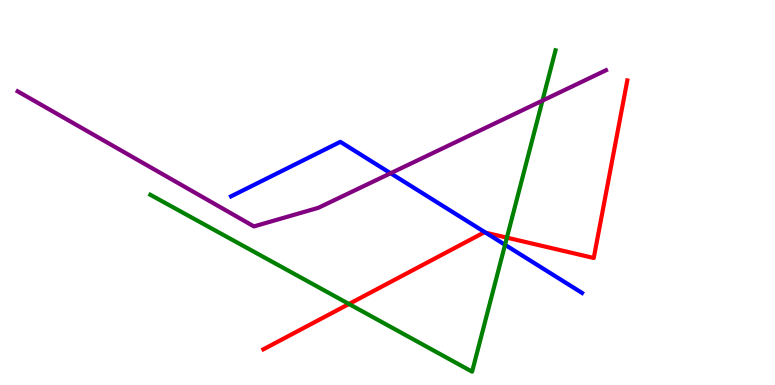[{'lines': ['blue', 'red'], 'intersections': [{'x': 6.27, 'y': 3.96}]}, {'lines': ['green', 'red'], 'intersections': [{'x': 4.5, 'y': 2.1}, {'x': 6.54, 'y': 3.83}]}, {'lines': ['purple', 'red'], 'intersections': []}, {'lines': ['blue', 'green'], 'intersections': [{'x': 6.52, 'y': 3.64}]}, {'lines': ['blue', 'purple'], 'intersections': [{'x': 5.04, 'y': 5.5}]}, {'lines': ['green', 'purple'], 'intersections': [{'x': 7.0, 'y': 7.39}]}]